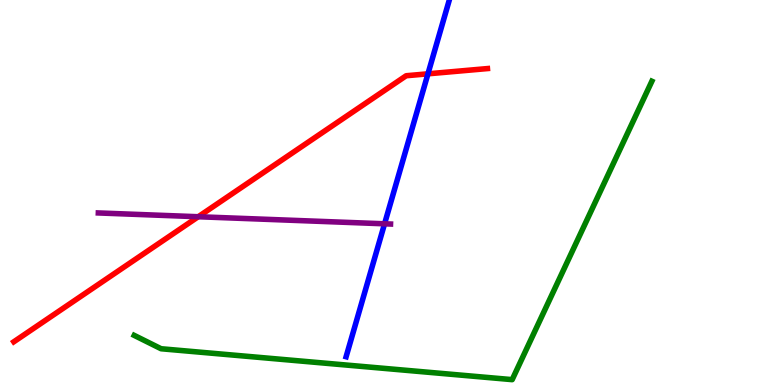[{'lines': ['blue', 'red'], 'intersections': [{'x': 5.52, 'y': 8.08}]}, {'lines': ['green', 'red'], 'intersections': []}, {'lines': ['purple', 'red'], 'intersections': [{'x': 2.56, 'y': 4.37}]}, {'lines': ['blue', 'green'], 'intersections': []}, {'lines': ['blue', 'purple'], 'intersections': [{'x': 4.96, 'y': 4.19}]}, {'lines': ['green', 'purple'], 'intersections': []}]